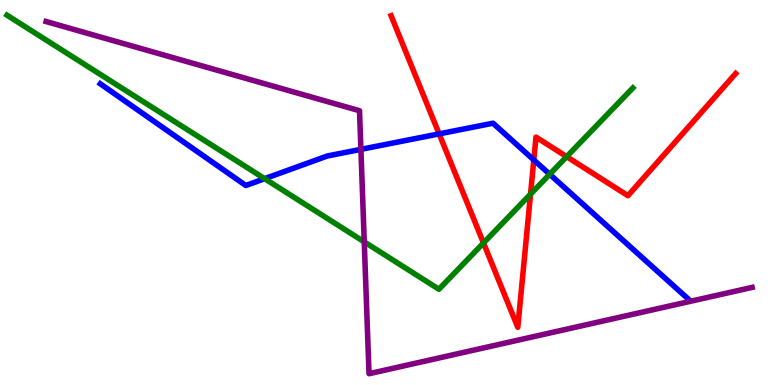[{'lines': ['blue', 'red'], 'intersections': [{'x': 5.67, 'y': 6.52}, {'x': 6.89, 'y': 5.85}]}, {'lines': ['green', 'red'], 'intersections': [{'x': 6.24, 'y': 3.69}, {'x': 6.85, 'y': 4.96}, {'x': 7.31, 'y': 5.93}]}, {'lines': ['purple', 'red'], 'intersections': []}, {'lines': ['blue', 'green'], 'intersections': [{'x': 3.41, 'y': 5.36}, {'x': 7.09, 'y': 5.47}]}, {'lines': ['blue', 'purple'], 'intersections': [{'x': 4.66, 'y': 6.12}]}, {'lines': ['green', 'purple'], 'intersections': [{'x': 4.7, 'y': 3.72}]}]